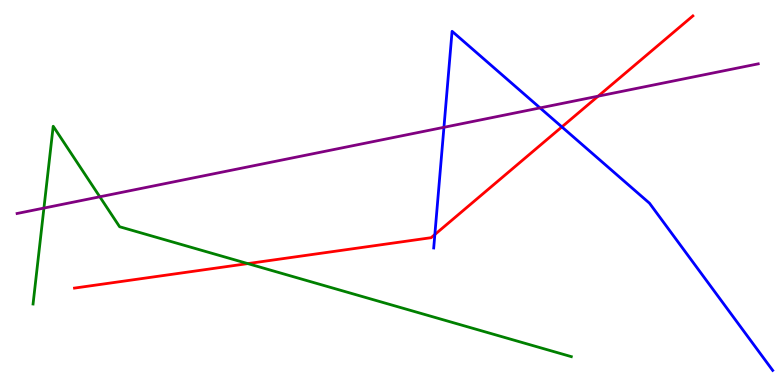[{'lines': ['blue', 'red'], 'intersections': [{'x': 5.61, 'y': 3.91}, {'x': 7.25, 'y': 6.7}]}, {'lines': ['green', 'red'], 'intersections': [{'x': 3.2, 'y': 3.15}]}, {'lines': ['purple', 'red'], 'intersections': [{'x': 7.72, 'y': 7.5}]}, {'lines': ['blue', 'green'], 'intersections': []}, {'lines': ['blue', 'purple'], 'intersections': [{'x': 5.73, 'y': 6.69}, {'x': 6.97, 'y': 7.2}]}, {'lines': ['green', 'purple'], 'intersections': [{'x': 0.567, 'y': 4.6}, {'x': 1.29, 'y': 4.89}]}]